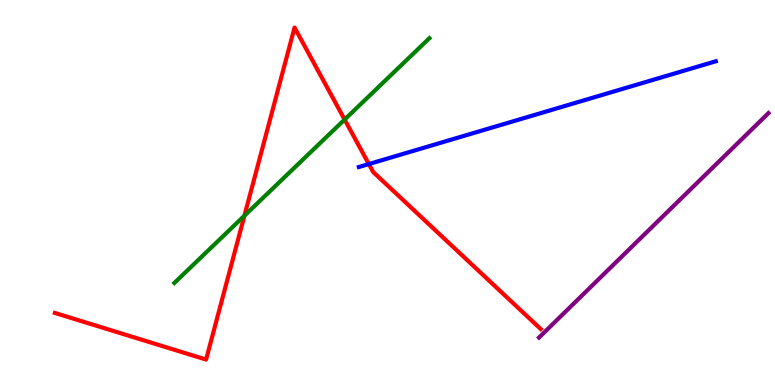[{'lines': ['blue', 'red'], 'intersections': [{'x': 4.76, 'y': 5.74}]}, {'lines': ['green', 'red'], 'intersections': [{'x': 3.15, 'y': 4.4}, {'x': 4.45, 'y': 6.89}]}, {'lines': ['purple', 'red'], 'intersections': []}, {'lines': ['blue', 'green'], 'intersections': []}, {'lines': ['blue', 'purple'], 'intersections': []}, {'lines': ['green', 'purple'], 'intersections': []}]